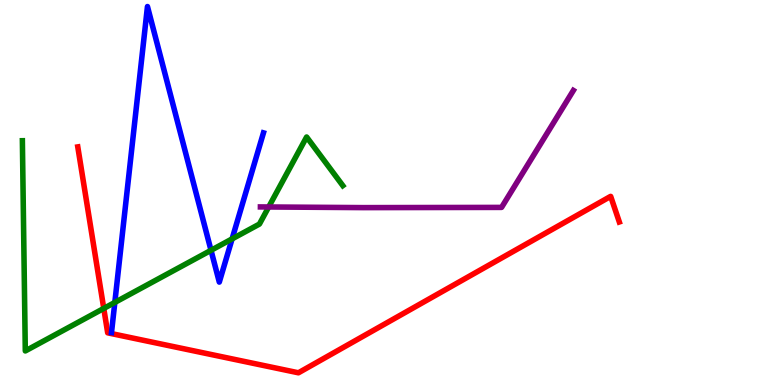[{'lines': ['blue', 'red'], 'intersections': []}, {'lines': ['green', 'red'], 'intersections': [{'x': 1.34, 'y': 1.99}]}, {'lines': ['purple', 'red'], 'intersections': []}, {'lines': ['blue', 'green'], 'intersections': [{'x': 1.48, 'y': 2.14}, {'x': 2.72, 'y': 3.5}, {'x': 2.99, 'y': 3.8}]}, {'lines': ['blue', 'purple'], 'intersections': []}, {'lines': ['green', 'purple'], 'intersections': [{'x': 3.47, 'y': 4.62}]}]